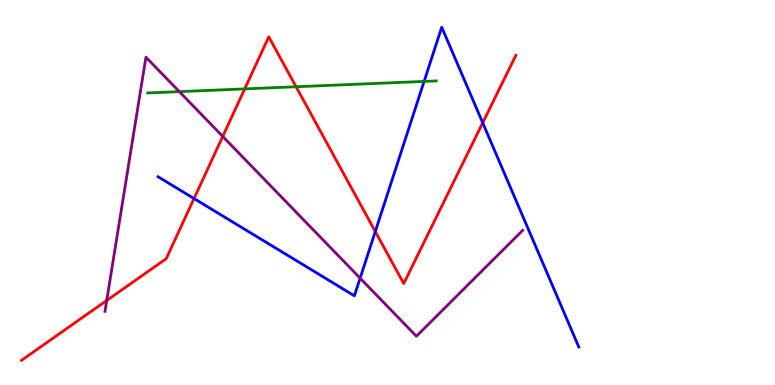[{'lines': ['blue', 'red'], 'intersections': [{'x': 2.5, 'y': 4.84}, {'x': 4.84, 'y': 3.99}, {'x': 6.23, 'y': 6.81}]}, {'lines': ['green', 'red'], 'intersections': [{'x': 3.16, 'y': 7.69}, {'x': 3.82, 'y': 7.75}]}, {'lines': ['purple', 'red'], 'intersections': [{'x': 1.38, 'y': 2.2}, {'x': 2.87, 'y': 6.46}]}, {'lines': ['blue', 'green'], 'intersections': [{'x': 5.47, 'y': 7.89}]}, {'lines': ['blue', 'purple'], 'intersections': [{'x': 4.65, 'y': 2.77}]}, {'lines': ['green', 'purple'], 'intersections': [{'x': 2.31, 'y': 7.62}]}]